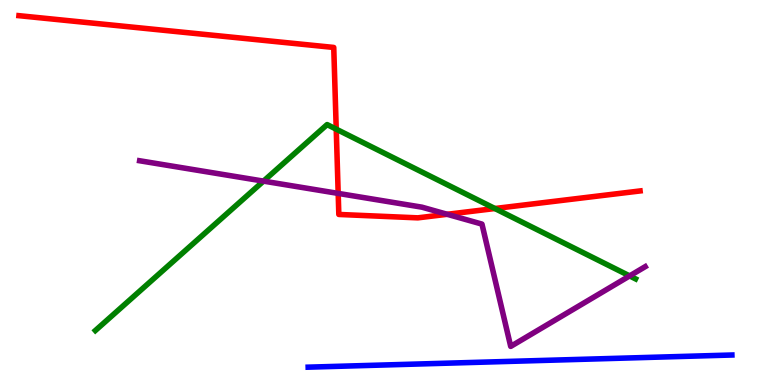[{'lines': ['blue', 'red'], 'intersections': []}, {'lines': ['green', 'red'], 'intersections': [{'x': 4.34, 'y': 6.65}, {'x': 6.39, 'y': 4.58}]}, {'lines': ['purple', 'red'], 'intersections': [{'x': 4.36, 'y': 4.98}, {'x': 5.77, 'y': 4.43}]}, {'lines': ['blue', 'green'], 'intersections': []}, {'lines': ['blue', 'purple'], 'intersections': []}, {'lines': ['green', 'purple'], 'intersections': [{'x': 3.4, 'y': 5.3}, {'x': 8.12, 'y': 2.83}]}]